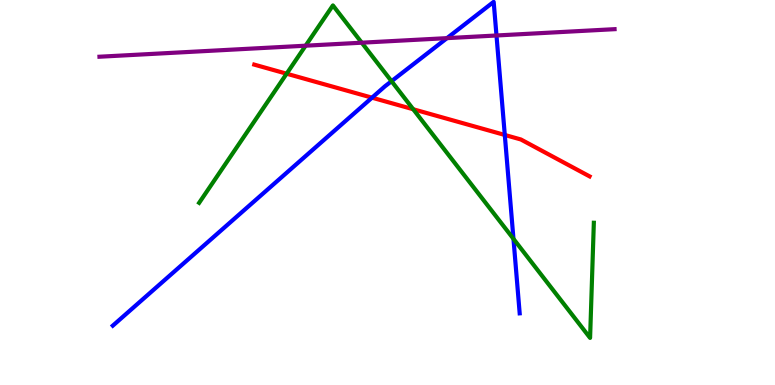[{'lines': ['blue', 'red'], 'intersections': [{'x': 4.8, 'y': 7.46}, {'x': 6.51, 'y': 6.49}]}, {'lines': ['green', 'red'], 'intersections': [{'x': 3.7, 'y': 8.09}, {'x': 5.33, 'y': 7.16}]}, {'lines': ['purple', 'red'], 'intersections': []}, {'lines': ['blue', 'green'], 'intersections': [{'x': 5.05, 'y': 7.89}, {'x': 6.63, 'y': 3.8}]}, {'lines': ['blue', 'purple'], 'intersections': [{'x': 5.77, 'y': 9.01}, {'x': 6.41, 'y': 9.08}]}, {'lines': ['green', 'purple'], 'intersections': [{'x': 3.94, 'y': 8.81}, {'x': 4.67, 'y': 8.89}]}]